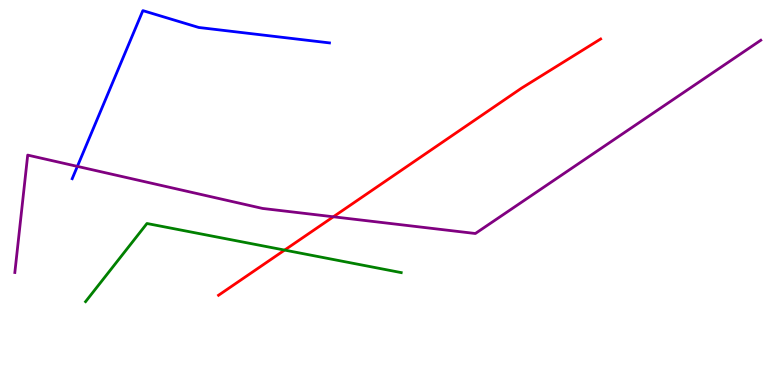[{'lines': ['blue', 'red'], 'intersections': []}, {'lines': ['green', 'red'], 'intersections': [{'x': 3.67, 'y': 3.5}]}, {'lines': ['purple', 'red'], 'intersections': [{'x': 4.3, 'y': 4.37}]}, {'lines': ['blue', 'green'], 'intersections': []}, {'lines': ['blue', 'purple'], 'intersections': [{'x': 0.998, 'y': 5.68}]}, {'lines': ['green', 'purple'], 'intersections': []}]